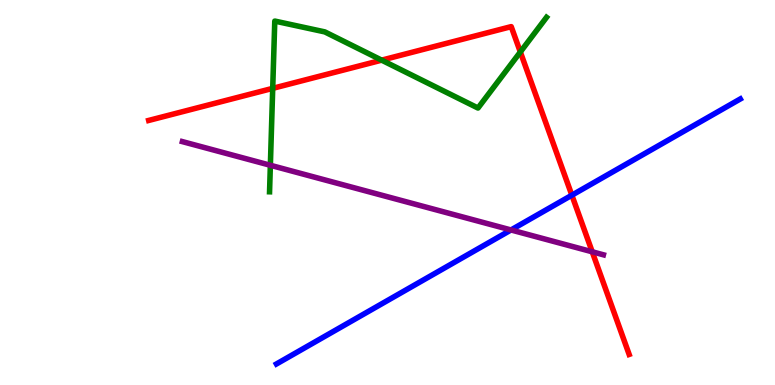[{'lines': ['blue', 'red'], 'intersections': [{'x': 7.38, 'y': 4.93}]}, {'lines': ['green', 'red'], 'intersections': [{'x': 3.52, 'y': 7.71}, {'x': 4.92, 'y': 8.44}, {'x': 6.71, 'y': 8.65}]}, {'lines': ['purple', 'red'], 'intersections': [{'x': 7.64, 'y': 3.46}]}, {'lines': ['blue', 'green'], 'intersections': []}, {'lines': ['blue', 'purple'], 'intersections': [{'x': 6.59, 'y': 4.03}]}, {'lines': ['green', 'purple'], 'intersections': [{'x': 3.49, 'y': 5.71}]}]